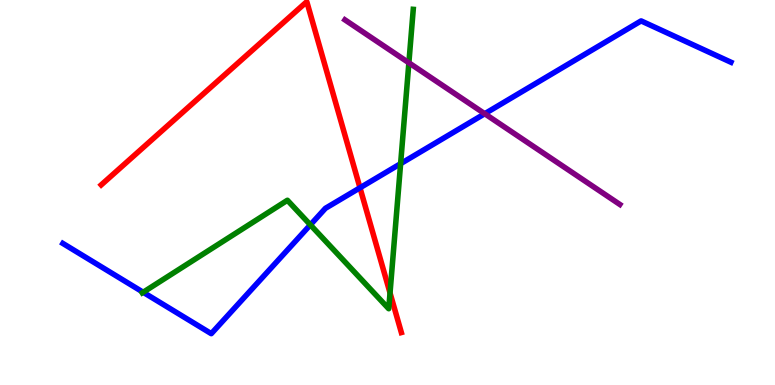[{'lines': ['blue', 'red'], 'intersections': [{'x': 4.64, 'y': 5.12}]}, {'lines': ['green', 'red'], 'intersections': [{'x': 5.03, 'y': 2.39}]}, {'lines': ['purple', 'red'], 'intersections': []}, {'lines': ['blue', 'green'], 'intersections': [{'x': 1.85, 'y': 2.41}, {'x': 4.0, 'y': 4.16}, {'x': 5.17, 'y': 5.75}]}, {'lines': ['blue', 'purple'], 'intersections': [{'x': 6.25, 'y': 7.05}]}, {'lines': ['green', 'purple'], 'intersections': [{'x': 5.28, 'y': 8.37}]}]